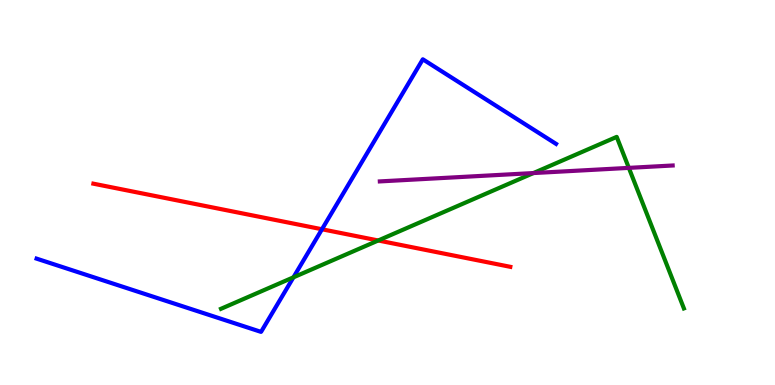[{'lines': ['blue', 'red'], 'intersections': [{'x': 4.15, 'y': 4.05}]}, {'lines': ['green', 'red'], 'intersections': [{'x': 4.88, 'y': 3.75}]}, {'lines': ['purple', 'red'], 'intersections': []}, {'lines': ['blue', 'green'], 'intersections': [{'x': 3.79, 'y': 2.8}]}, {'lines': ['blue', 'purple'], 'intersections': []}, {'lines': ['green', 'purple'], 'intersections': [{'x': 6.88, 'y': 5.5}, {'x': 8.11, 'y': 5.64}]}]